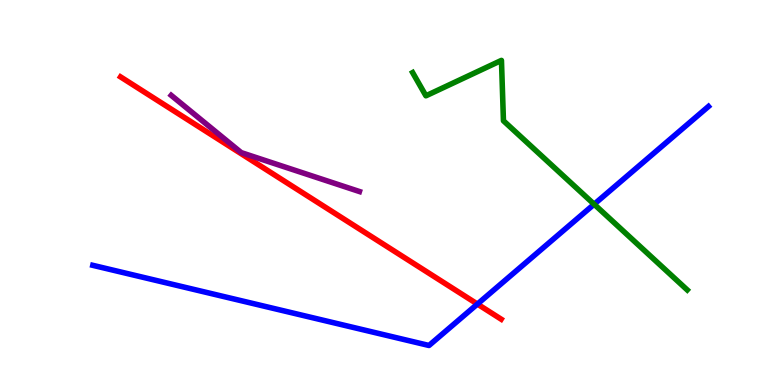[{'lines': ['blue', 'red'], 'intersections': [{'x': 6.16, 'y': 2.1}]}, {'lines': ['green', 'red'], 'intersections': []}, {'lines': ['purple', 'red'], 'intersections': []}, {'lines': ['blue', 'green'], 'intersections': [{'x': 7.67, 'y': 4.69}]}, {'lines': ['blue', 'purple'], 'intersections': []}, {'lines': ['green', 'purple'], 'intersections': []}]